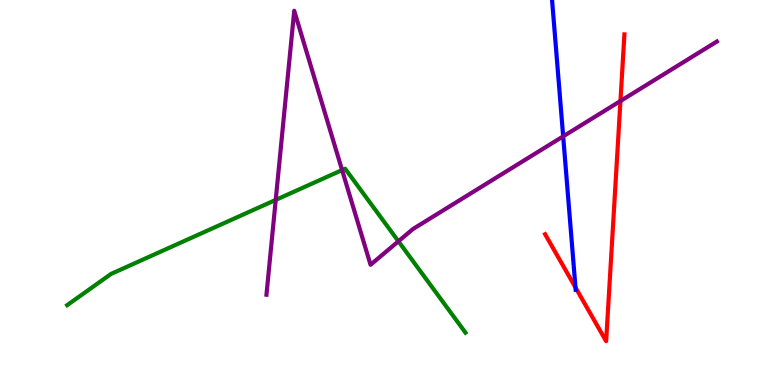[{'lines': ['blue', 'red'], 'intersections': [{'x': 7.43, 'y': 2.53}]}, {'lines': ['green', 'red'], 'intersections': []}, {'lines': ['purple', 'red'], 'intersections': [{'x': 8.01, 'y': 7.38}]}, {'lines': ['blue', 'green'], 'intersections': []}, {'lines': ['blue', 'purple'], 'intersections': [{'x': 7.27, 'y': 6.46}]}, {'lines': ['green', 'purple'], 'intersections': [{'x': 3.56, 'y': 4.81}, {'x': 4.41, 'y': 5.58}, {'x': 5.14, 'y': 3.73}]}]